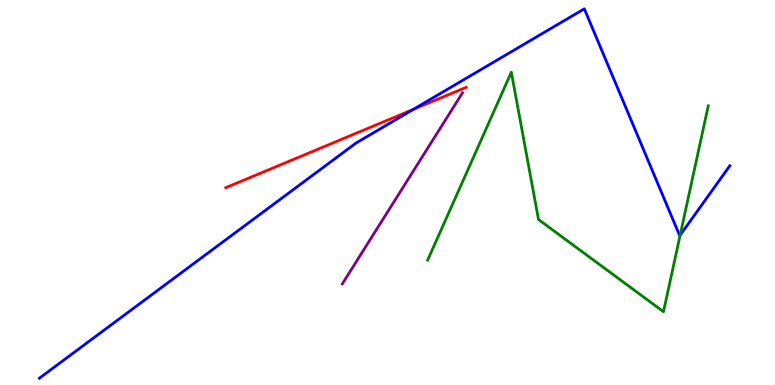[{'lines': ['blue', 'red'], 'intersections': [{'x': 5.33, 'y': 7.16}]}, {'lines': ['green', 'red'], 'intersections': []}, {'lines': ['purple', 'red'], 'intersections': []}, {'lines': ['blue', 'green'], 'intersections': [{'x': 8.78, 'y': 3.89}]}, {'lines': ['blue', 'purple'], 'intersections': []}, {'lines': ['green', 'purple'], 'intersections': []}]